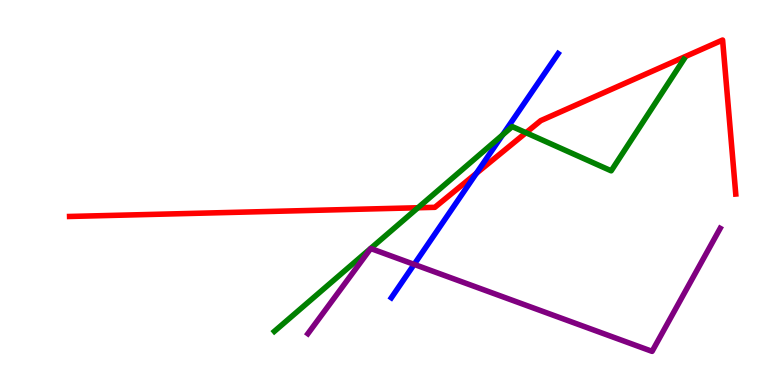[{'lines': ['blue', 'red'], 'intersections': [{'x': 6.15, 'y': 5.5}]}, {'lines': ['green', 'red'], 'intersections': [{'x': 5.39, 'y': 4.6}, {'x': 6.79, 'y': 6.55}]}, {'lines': ['purple', 'red'], 'intersections': []}, {'lines': ['blue', 'green'], 'intersections': [{'x': 6.49, 'y': 6.5}]}, {'lines': ['blue', 'purple'], 'intersections': [{'x': 5.34, 'y': 3.13}]}, {'lines': ['green', 'purple'], 'intersections': []}]